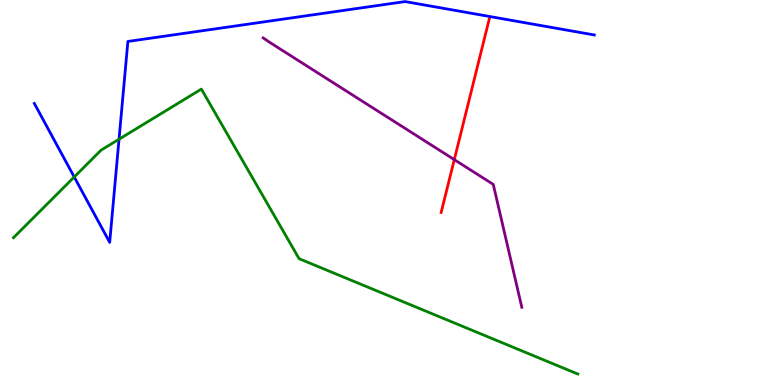[{'lines': ['blue', 'red'], 'intersections': []}, {'lines': ['green', 'red'], 'intersections': []}, {'lines': ['purple', 'red'], 'intersections': [{'x': 5.86, 'y': 5.85}]}, {'lines': ['blue', 'green'], 'intersections': [{'x': 0.958, 'y': 5.4}, {'x': 1.54, 'y': 6.38}]}, {'lines': ['blue', 'purple'], 'intersections': []}, {'lines': ['green', 'purple'], 'intersections': []}]